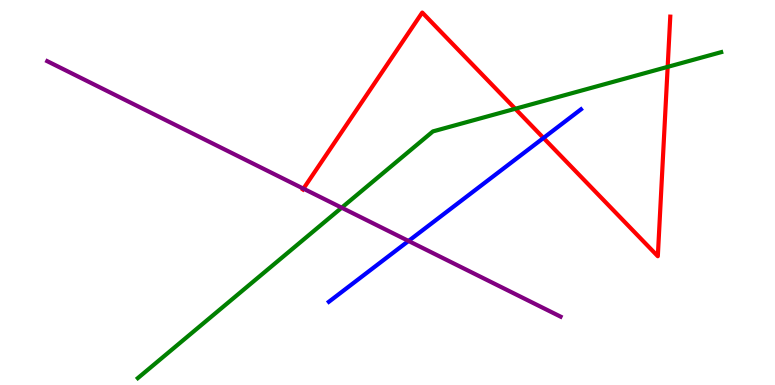[{'lines': ['blue', 'red'], 'intersections': [{'x': 7.01, 'y': 6.42}]}, {'lines': ['green', 'red'], 'intersections': [{'x': 6.65, 'y': 7.17}, {'x': 8.61, 'y': 8.26}]}, {'lines': ['purple', 'red'], 'intersections': [{'x': 3.92, 'y': 5.1}]}, {'lines': ['blue', 'green'], 'intersections': []}, {'lines': ['blue', 'purple'], 'intersections': [{'x': 5.27, 'y': 3.74}]}, {'lines': ['green', 'purple'], 'intersections': [{'x': 4.41, 'y': 4.61}]}]